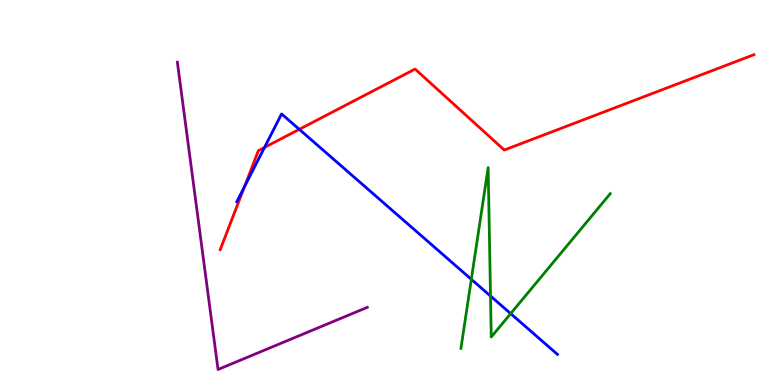[{'lines': ['blue', 'red'], 'intersections': [{'x': 3.16, 'y': 5.16}, {'x': 3.41, 'y': 6.17}, {'x': 3.86, 'y': 6.64}]}, {'lines': ['green', 'red'], 'intersections': []}, {'lines': ['purple', 'red'], 'intersections': []}, {'lines': ['blue', 'green'], 'intersections': [{'x': 6.08, 'y': 2.75}, {'x': 6.33, 'y': 2.31}, {'x': 6.59, 'y': 1.85}]}, {'lines': ['blue', 'purple'], 'intersections': []}, {'lines': ['green', 'purple'], 'intersections': []}]